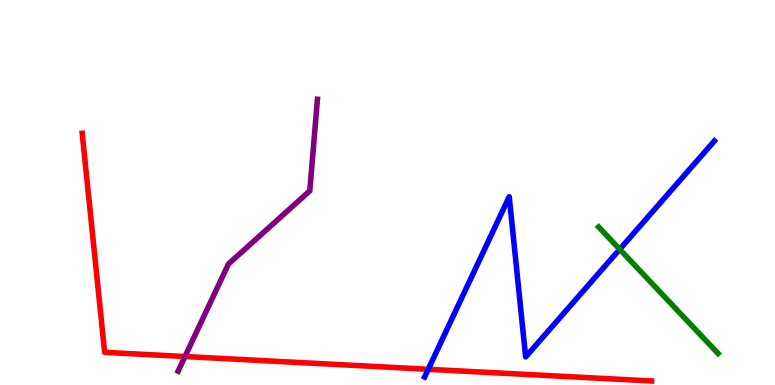[{'lines': ['blue', 'red'], 'intersections': [{'x': 5.53, 'y': 0.408}]}, {'lines': ['green', 'red'], 'intersections': []}, {'lines': ['purple', 'red'], 'intersections': [{'x': 2.39, 'y': 0.739}]}, {'lines': ['blue', 'green'], 'intersections': [{'x': 8.0, 'y': 3.53}]}, {'lines': ['blue', 'purple'], 'intersections': []}, {'lines': ['green', 'purple'], 'intersections': []}]